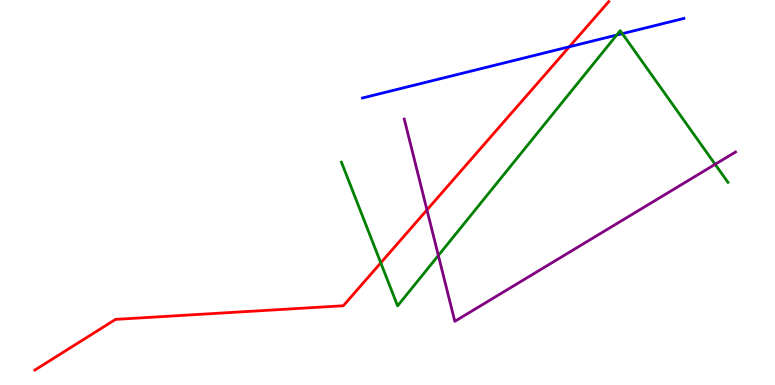[{'lines': ['blue', 'red'], 'intersections': [{'x': 7.35, 'y': 8.78}]}, {'lines': ['green', 'red'], 'intersections': [{'x': 4.91, 'y': 3.17}]}, {'lines': ['purple', 'red'], 'intersections': [{'x': 5.51, 'y': 4.55}]}, {'lines': ['blue', 'green'], 'intersections': [{'x': 7.96, 'y': 9.09}, {'x': 8.03, 'y': 9.13}]}, {'lines': ['blue', 'purple'], 'intersections': []}, {'lines': ['green', 'purple'], 'intersections': [{'x': 5.66, 'y': 3.36}, {'x': 9.23, 'y': 5.73}]}]